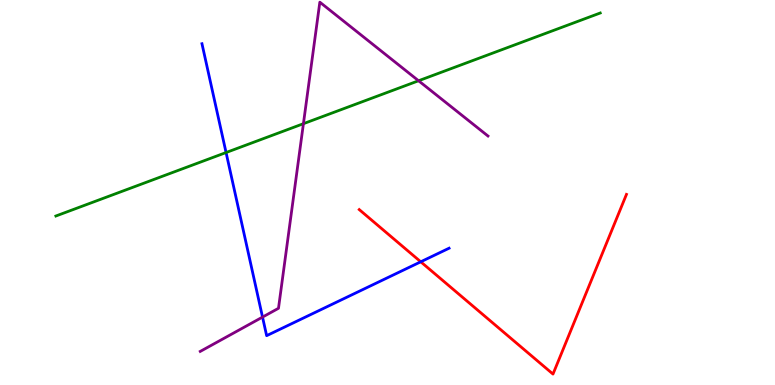[{'lines': ['blue', 'red'], 'intersections': [{'x': 5.43, 'y': 3.2}]}, {'lines': ['green', 'red'], 'intersections': []}, {'lines': ['purple', 'red'], 'intersections': []}, {'lines': ['blue', 'green'], 'intersections': [{'x': 2.92, 'y': 6.04}]}, {'lines': ['blue', 'purple'], 'intersections': [{'x': 3.39, 'y': 1.76}]}, {'lines': ['green', 'purple'], 'intersections': [{'x': 3.92, 'y': 6.79}, {'x': 5.4, 'y': 7.9}]}]